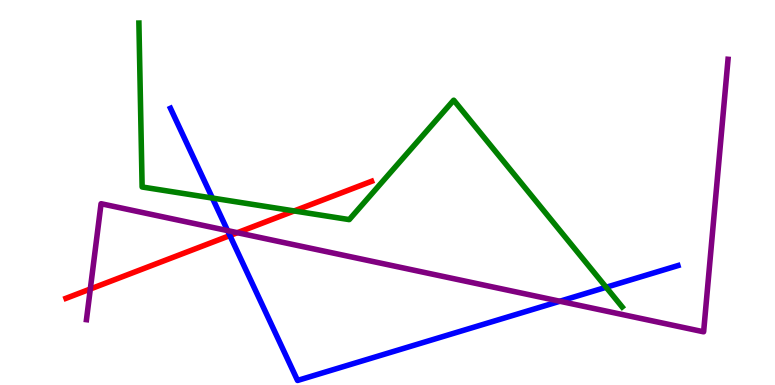[{'lines': ['blue', 'red'], 'intersections': [{'x': 2.97, 'y': 3.88}]}, {'lines': ['green', 'red'], 'intersections': [{'x': 3.8, 'y': 4.52}]}, {'lines': ['purple', 'red'], 'intersections': [{'x': 1.17, 'y': 2.49}, {'x': 3.06, 'y': 3.96}]}, {'lines': ['blue', 'green'], 'intersections': [{'x': 2.74, 'y': 4.86}, {'x': 7.82, 'y': 2.54}]}, {'lines': ['blue', 'purple'], 'intersections': [{'x': 2.94, 'y': 4.01}, {'x': 7.22, 'y': 2.18}]}, {'lines': ['green', 'purple'], 'intersections': []}]